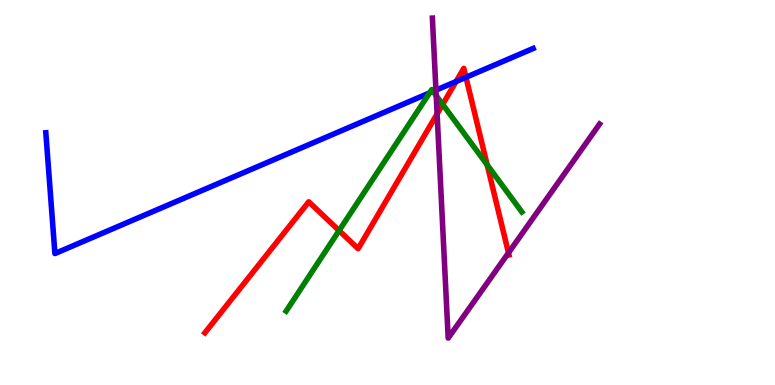[{'lines': ['blue', 'red'], 'intersections': [{'x': 5.88, 'y': 7.88}, {'x': 6.01, 'y': 7.99}]}, {'lines': ['green', 'red'], 'intersections': [{'x': 4.38, 'y': 4.01}, {'x': 5.71, 'y': 7.29}, {'x': 6.29, 'y': 5.72}]}, {'lines': ['purple', 'red'], 'intersections': [{'x': 5.64, 'y': 7.04}, {'x': 6.56, 'y': 3.43}]}, {'lines': ['blue', 'green'], 'intersections': [{'x': 5.54, 'y': 7.59}, {'x': 5.59, 'y': 7.63}]}, {'lines': ['blue', 'purple'], 'intersections': [{'x': 5.63, 'y': 7.66}]}, {'lines': ['green', 'purple'], 'intersections': [{'x': 5.63, 'y': 7.52}]}]